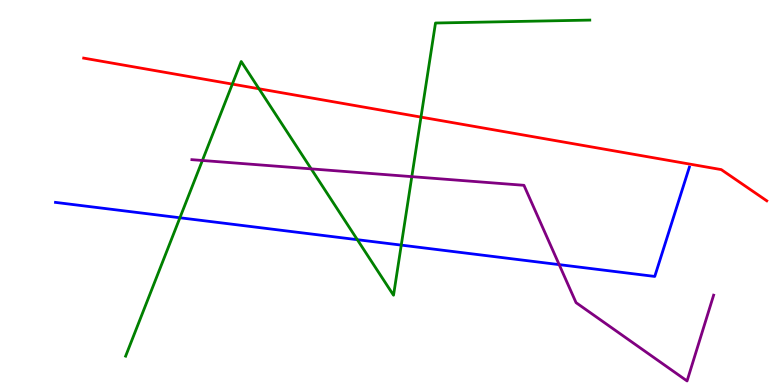[{'lines': ['blue', 'red'], 'intersections': []}, {'lines': ['green', 'red'], 'intersections': [{'x': 3.0, 'y': 7.82}, {'x': 3.34, 'y': 7.69}, {'x': 5.43, 'y': 6.96}]}, {'lines': ['purple', 'red'], 'intersections': []}, {'lines': ['blue', 'green'], 'intersections': [{'x': 2.32, 'y': 4.34}, {'x': 4.61, 'y': 3.77}, {'x': 5.18, 'y': 3.63}]}, {'lines': ['blue', 'purple'], 'intersections': [{'x': 7.22, 'y': 3.13}]}, {'lines': ['green', 'purple'], 'intersections': [{'x': 2.61, 'y': 5.83}, {'x': 4.02, 'y': 5.61}, {'x': 5.31, 'y': 5.41}]}]